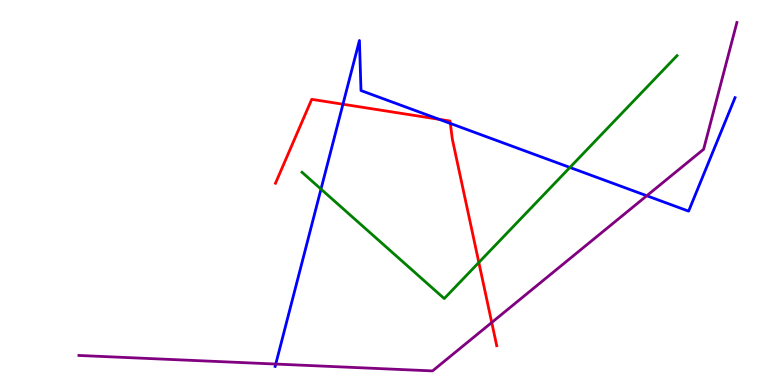[{'lines': ['blue', 'red'], 'intersections': [{'x': 4.43, 'y': 7.29}, {'x': 5.67, 'y': 6.9}, {'x': 5.81, 'y': 6.79}]}, {'lines': ['green', 'red'], 'intersections': [{'x': 6.18, 'y': 3.18}]}, {'lines': ['purple', 'red'], 'intersections': [{'x': 6.35, 'y': 1.62}]}, {'lines': ['blue', 'green'], 'intersections': [{'x': 4.14, 'y': 5.09}, {'x': 7.35, 'y': 5.65}]}, {'lines': ['blue', 'purple'], 'intersections': [{'x': 3.56, 'y': 0.544}, {'x': 8.35, 'y': 4.92}]}, {'lines': ['green', 'purple'], 'intersections': []}]